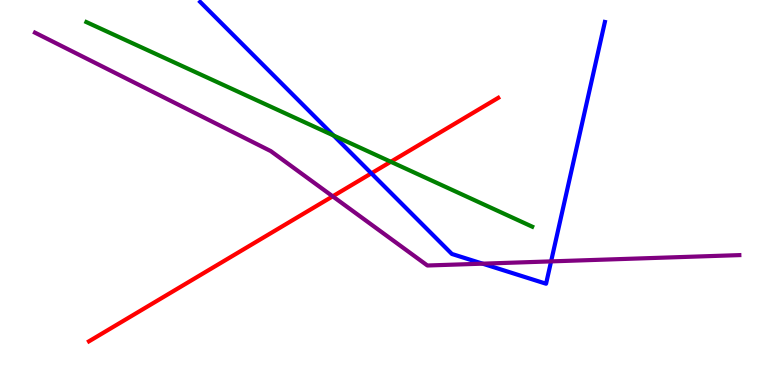[{'lines': ['blue', 'red'], 'intersections': [{'x': 4.79, 'y': 5.5}]}, {'lines': ['green', 'red'], 'intersections': [{'x': 5.04, 'y': 5.8}]}, {'lines': ['purple', 'red'], 'intersections': [{'x': 4.29, 'y': 4.9}]}, {'lines': ['blue', 'green'], 'intersections': [{'x': 4.3, 'y': 6.48}]}, {'lines': ['blue', 'purple'], 'intersections': [{'x': 6.23, 'y': 3.15}, {'x': 7.11, 'y': 3.21}]}, {'lines': ['green', 'purple'], 'intersections': []}]